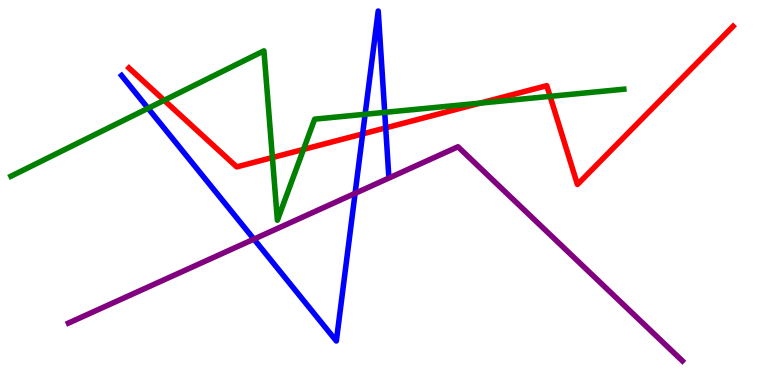[{'lines': ['blue', 'red'], 'intersections': [{'x': 4.68, 'y': 6.52}, {'x': 4.98, 'y': 6.68}]}, {'lines': ['green', 'red'], 'intersections': [{'x': 2.12, 'y': 7.39}, {'x': 3.51, 'y': 5.91}, {'x': 3.92, 'y': 6.12}, {'x': 6.2, 'y': 7.32}, {'x': 7.1, 'y': 7.5}]}, {'lines': ['purple', 'red'], 'intersections': []}, {'lines': ['blue', 'green'], 'intersections': [{'x': 1.91, 'y': 7.19}, {'x': 4.71, 'y': 7.03}, {'x': 4.96, 'y': 7.08}]}, {'lines': ['blue', 'purple'], 'intersections': [{'x': 3.28, 'y': 3.79}, {'x': 4.58, 'y': 4.98}]}, {'lines': ['green', 'purple'], 'intersections': []}]